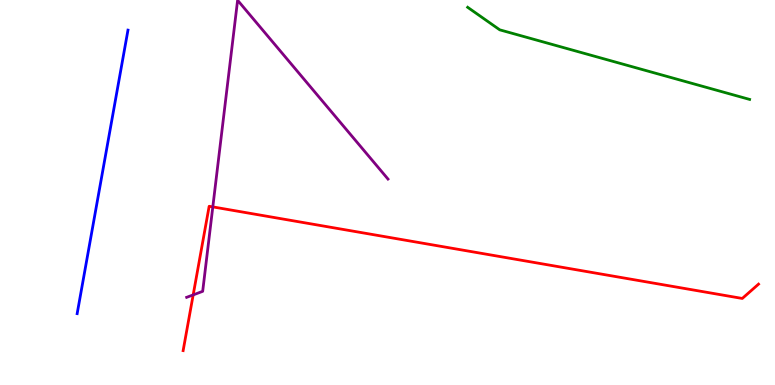[{'lines': ['blue', 'red'], 'intersections': []}, {'lines': ['green', 'red'], 'intersections': []}, {'lines': ['purple', 'red'], 'intersections': [{'x': 2.49, 'y': 2.34}, {'x': 2.75, 'y': 4.63}]}, {'lines': ['blue', 'green'], 'intersections': []}, {'lines': ['blue', 'purple'], 'intersections': []}, {'lines': ['green', 'purple'], 'intersections': []}]